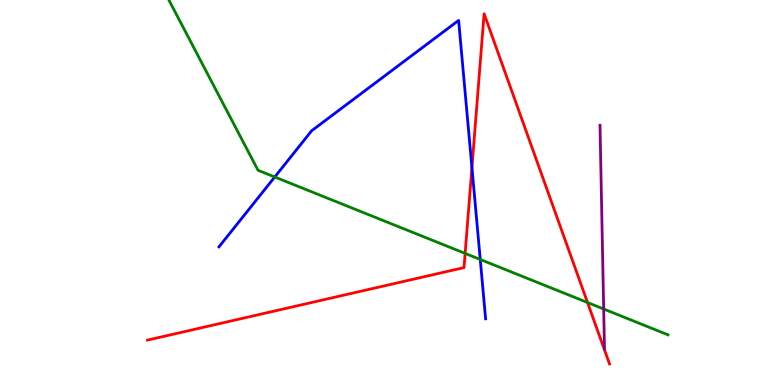[{'lines': ['blue', 'red'], 'intersections': [{'x': 6.09, 'y': 5.65}]}, {'lines': ['green', 'red'], 'intersections': [{'x': 6.0, 'y': 3.42}, {'x': 7.58, 'y': 2.14}]}, {'lines': ['purple', 'red'], 'intersections': []}, {'lines': ['blue', 'green'], 'intersections': [{'x': 3.55, 'y': 5.4}, {'x': 6.2, 'y': 3.26}]}, {'lines': ['blue', 'purple'], 'intersections': []}, {'lines': ['green', 'purple'], 'intersections': [{'x': 7.79, 'y': 1.97}]}]